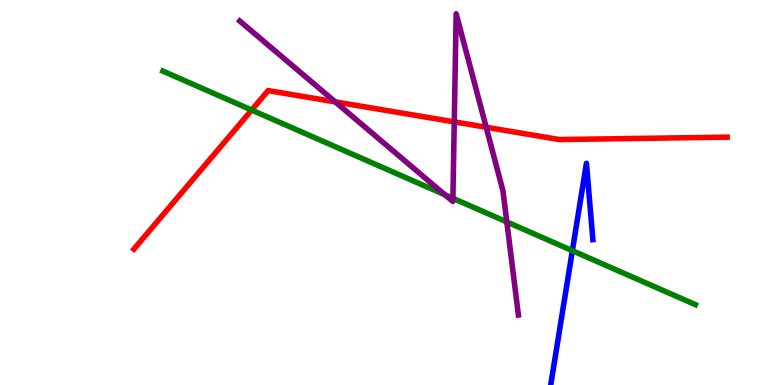[{'lines': ['blue', 'red'], 'intersections': []}, {'lines': ['green', 'red'], 'intersections': [{'x': 3.25, 'y': 7.14}]}, {'lines': ['purple', 'red'], 'intersections': [{'x': 4.33, 'y': 7.35}, {'x': 5.86, 'y': 6.83}, {'x': 6.27, 'y': 6.69}]}, {'lines': ['blue', 'green'], 'intersections': [{'x': 7.39, 'y': 3.49}]}, {'lines': ['blue', 'purple'], 'intersections': []}, {'lines': ['green', 'purple'], 'intersections': [{'x': 5.74, 'y': 4.94}, {'x': 5.84, 'y': 4.85}, {'x': 6.54, 'y': 4.24}]}]